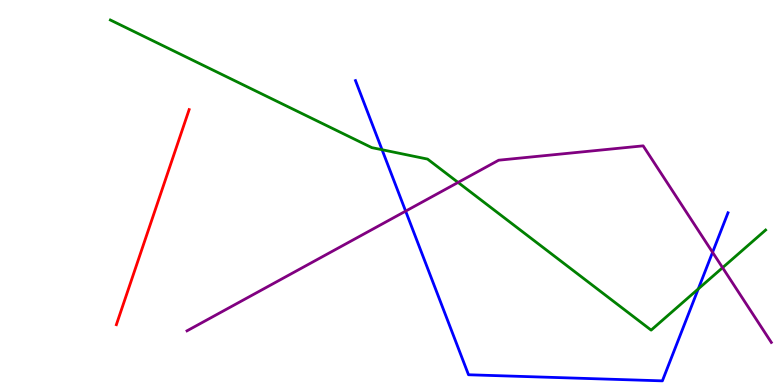[{'lines': ['blue', 'red'], 'intersections': []}, {'lines': ['green', 'red'], 'intersections': []}, {'lines': ['purple', 'red'], 'intersections': []}, {'lines': ['blue', 'green'], 'intersections': [{'x': 4.93, 'y': 6.11}, {'x': 9.01, 'y': 2.5}]}, {'lines': ['blue', 'purple'], 'intersections': [{'x': 5.23, 'y': 4.52}, {'x': 9.19, 'y': 3.45}]}, {'lines': ['green', 'purple'], 'intersections': [{'x': 5.91, 'y': 5.26}, {'x': 9.32, 'y': 3.05}]}]